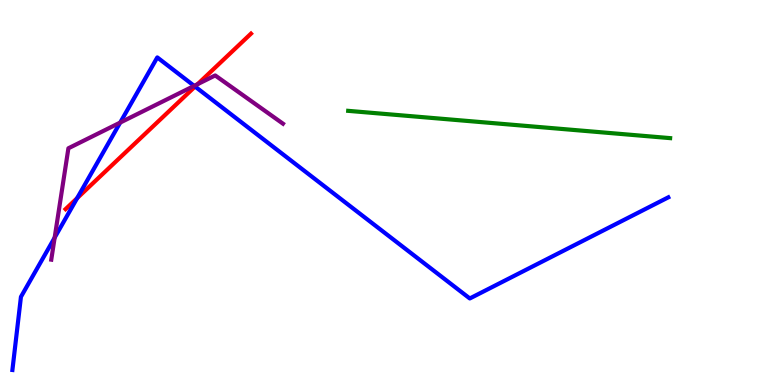[{'lines': ['blue', 'red'], 'intersections': [{'x': 0.995, 'y': 4.85}, {'x': 2.52, 'y': 7.75}]}, {'lines': ['green', 'red'], 'intersections': []}, {'lines': ['purple', 'red'], 'intersections': [{'x': 2.55, 'y': 7.81}]}, {'lines': ['blue', 'green'], 'intersections': []}, {'lines': ['blue', 'purple'], 'intersections': [{'x': 0.705, 'y': 3.83}, {'x': 1.55, 'y': 6.82}, {'x': 2.51, 'y': 7.77}]}, {'lines': ['green', 'purple'], 'intersections': []}]